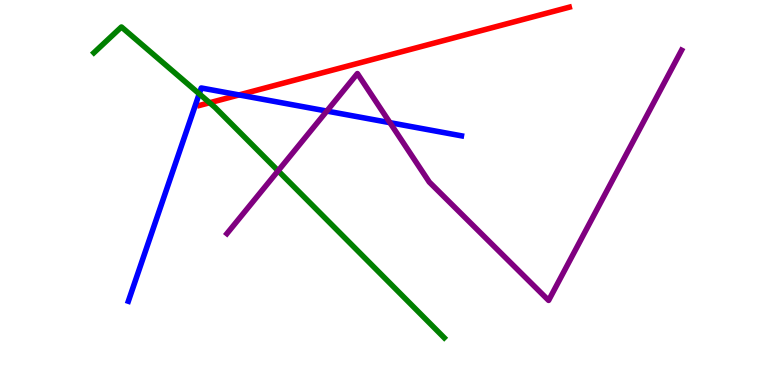[{'lines': ['blue', 'red'], 'intersections': [{'x': 3.08, 'y': 7.53}]}, {'lines': ['green', 'red'], 'intersections': [{'x': 2.7, 'y': 7.33}]}, {'lines': ['purple', 'red'], 'intersections': []}, {'lines': ['blue', 'green'], 'intersections': [{'x': 2.57, 'y': 7.56}]}, {'lines': ['blue', 'purple'], 'intersections': [{'x': 4.22, 'y': 7.12}, {'x': 5.03, 'y': 6.81}]}, {'lines': ['green', 'purple'], 'intersections': [{'x': 3.59, 'y': 5.56}]}]